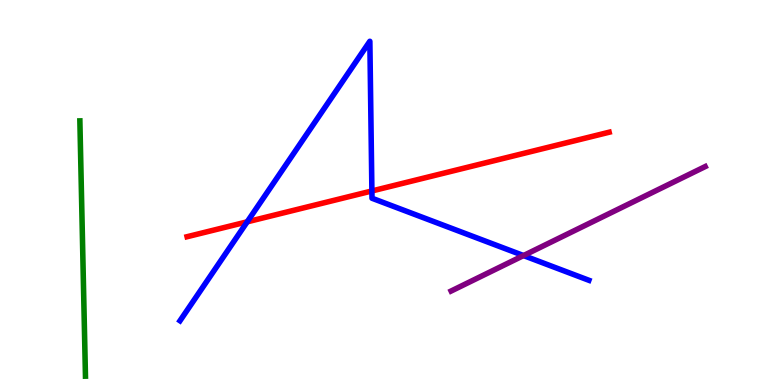[{'lines': ['blue', 'red'], 'intersections': [{'x': 3.19, 'y': 4.24}, {'x': 4.8, 'y': 5.04}]}, {'lines': ['green', 'red'], 'intersections': []}, {'lines': ['purple', 'red'], 'intersections': []}, {'lines': ['blue', 'green'], 'intersections': []}, {'lines': ['blue', 'purple'], 'intersections': [{'x': 6.76, 'y': 3.36}]}, {'lines': ['green', 'purple'], 'intersections': []}]